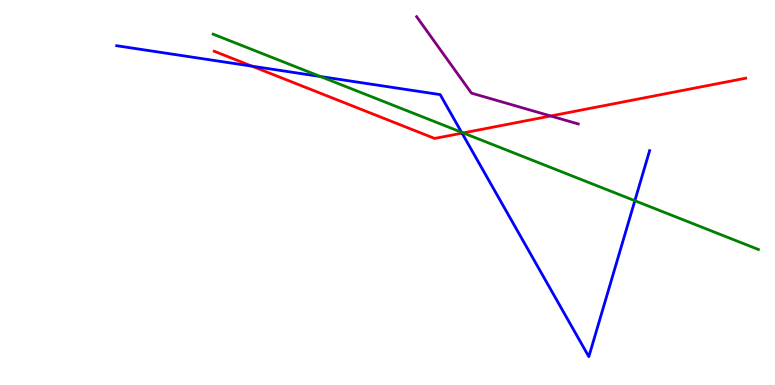[{'lines': ['blue', 'red'], 'intersections': [{'x': 3.25, 'y': 8.28}, {'x': 5.96, 'y': 6.54}]}, {'lines': ['green', 'red'], 'intersections': [{'x': 5.98, 'y': 6.55}]}, {'lines': ['purple', 'red'], 'intersections': [{'x': 7.11, 'y': 6.99}]}, {'lines': ['blue', 'green'], 'intersections': [{'x': 4.13, 'y': 8.01}, {'x': 5.96, 'y': 6.56}, {'x': 8.19, 'y': 4.79}]}, {'lines': ['blue', 'purple'], 'intersections': []}, {'lines': ['green', 'purple'], 'intersections': []}]